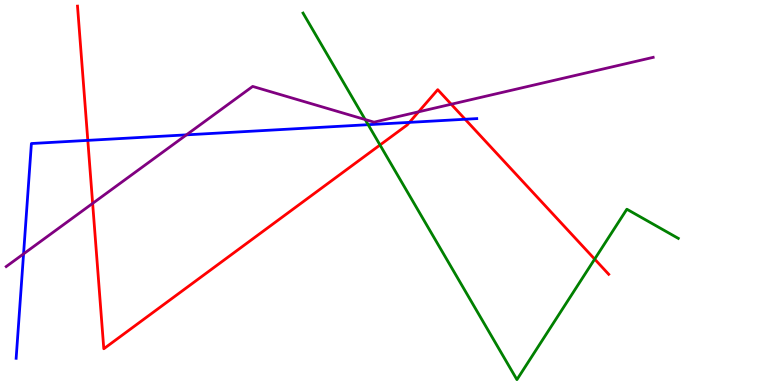[{'lines': ['blue', 'red'], 'intersections': [{'x': 1.13, 'y': 6.35}, {'x': 5.28, 'y': 6.82}, {'x': 6.0, 'y': 6.9}]}, {'lines': ['green', 'red'], 'intersections': [{'x': 4.9, 'y': 6.23}, {'x': 7.67, 'y': 3.27}]}, {'lines': ['purple', 'red'], 'intersections': [{'x': 1.2, 'y': 4.72}, {'x': 5.4, 'y': 7.1}, {'x': 5.82, 'y': 7.29}]}, {'lines': ['blue', 'green'], 'intersections': [{'x': 4.75, 'y': 6.76}]}, {'lines': ['blue', 'purple'], 'intersections': [{'x': 0.304, 'y': 3.41}, {'x': 2.41, 'y': 6.5}]}, {'lines': ['green', 'purple'], 'intersections': [{'x': 4.71, 'y': 6.89}]}]